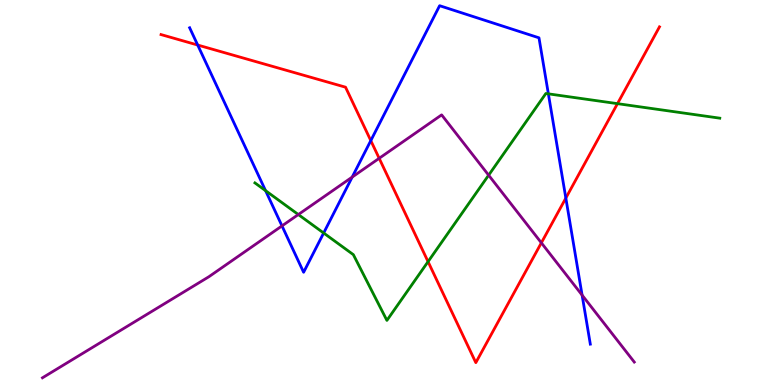[{'lines': ['blue', 'red'], 'intersections': [{'x': 2.55, 'y': 8.83}, {'x': 4.78, 'y': 6.35}, {'x': 7.3, 'y': 4.86}]}, {'lines': ['green', 'red'], 'intersections': [{'x': 5.52, 'y': 3.2}, {'x': 7.97, 'y': 7.31}]}, {'lines': ['purple', 'red'], 'intersections': [{'x': 4.89, 'y': 5.89}, {'x': 6.99, 'y': 3.69}]}, {'lines': ['blue', 'green'], 'intersections': [{'x': 3.43, 'y': 5.05}, {'x': 4.18, 'y': 3.95}, {'x': 7.08, 'y': 7.56}]}, {'lines': ['blue', 'purple'], 'intersections': [{'x': 3.64, 'y': 4.13}, {'x': 4.54, 'y': 5.4}, {'x': 7.51, 'y': 2.33}]}, {'lines': ['green', 'purple'], 'intersections': [{'x': 3.85, 'y': 4.43}, {'x': 6.31, 'y': 5.45}]}]